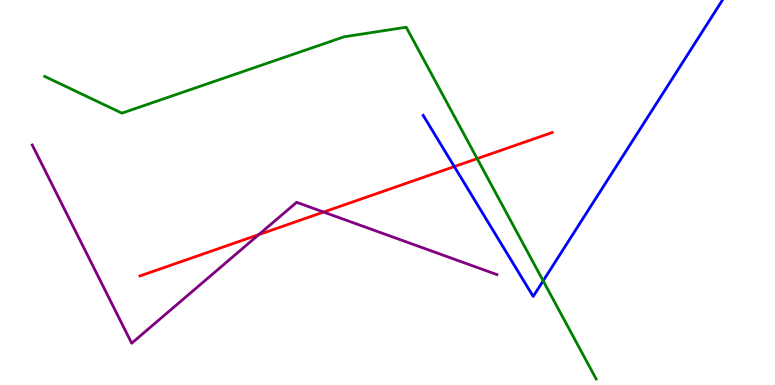[{'lines': ['blue', 'red'], 'intersections': [{'x': 5.86, 'y': 5.67}]}, {'lines': ['green', 'red'], 'intersections': [{'x': 6.16, 'y': 5.88}]}, {'lines': ['purple', 'red'], 'intersections': [{'x': 3.34, 'y': 3.91}, {'x': 4.18, 'y': 4.49}]}, {'lines': ['blue', 'green'], 'intersections': [{'x': 7.01, 'y': 2.71}]}, {'lines': ['blue', 'purple'], 'intersections': []}, {'lines': ['green', 'purple'], 'intersections': []}]